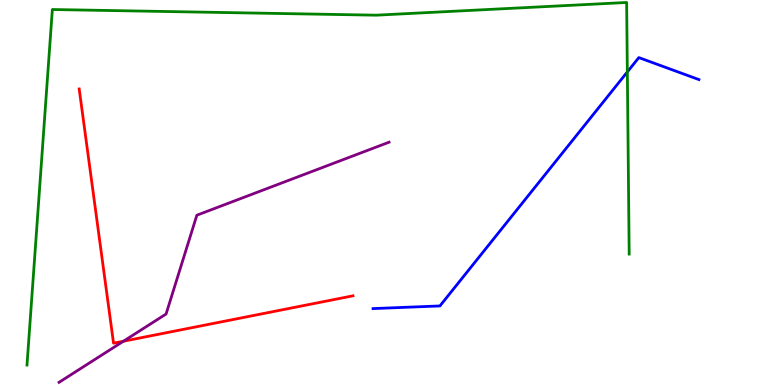[{'lines': ['blue', 'red'], 'intersections': []}, {'lines': ['green', 'red'], 'intersections': []}, {'lines': ['purple', 'red'], 'intersections': [{'x': 1.59, 'y': 1.14}]}, {'lines': ['blue', 'green'], 'intersections': [{'x': 8.09, 'y': 8.13}]}, {'lines': ['blue', 'purple'], 'intersections': []}, {'lines': ['green', 'purple'], 'intersections': []}]